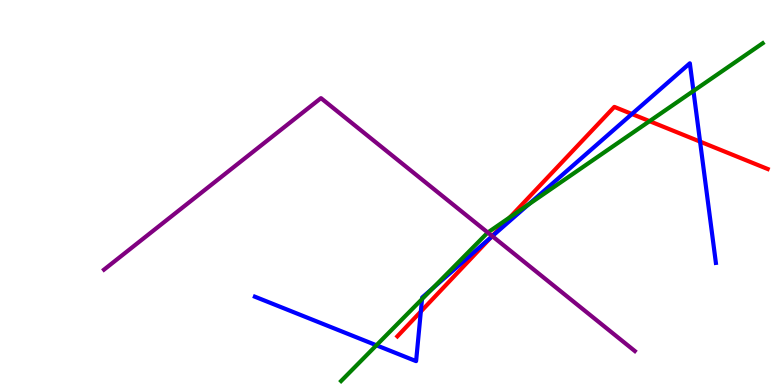[{'lines': ['blue', 'red'], 'intersections': [{'x': 5.43, 'y': 1.91}, {'x': 6.34, 'y': 3.84}, {'x': 8.15, 'y': 7.04}, {'x': 9.03, 'y': 6.32}]}, {'lines': ['green', 'red'], 'intersections': [{'x': 6.58, 'y': 4.36}, {'x': 8.38, 'y': 6.85}]}, {'lines': ['purple', 'red'], 'intersections': [{'x': 6.35, 'y': 3.87}]}, {'lines': ['blue', 'green'], 'intersections': [{'x': 4.86, 'y': 1.03}, {'x': 5.45, 'y': 2.23}, {'x': 5.58, 'y': 2.51}, {'x': 6.82, 'y': 4.69}, {'x': 8.95, 'y': 7.64}]}, {'lines': ['blue', 'purple'], 'intersections': [{'x': 6.35, 'y': 3.87}]}, {'lines': ['green', 'purple'], 'intersections': [{'x': 6.29, 'y': 3.96}]}]